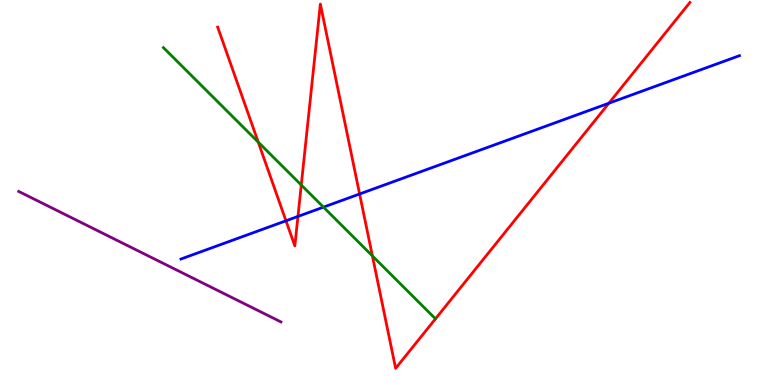[{'lines': ['blue', 'red'], 'intersections': [{'x': 3.69, 'y': 4.27}, {'x': 3.84, 'y': 4.38}, {'x': 4.64, 'y': 4.96}, {'x': 7.86, 'y': 7.32}]}, {'lines': ['green', 'red'], 'intersections': [{'x': 3.33, 'y': 6.31}, {'x': 3.89, 'y': 5.19}, {'x': 4.81, 'y': 3.35}]}, {'lines': ['purple', 'red'], 'intersections': []}, {'lines': ['blue', 'green'], 'intersections': [{'x': 4.17, 'y': 4.62}]}, {'lines': ['blue', 'purple'], 'intersections': []}, {'lines': ['green', 'purple'], 'intersections': []}]